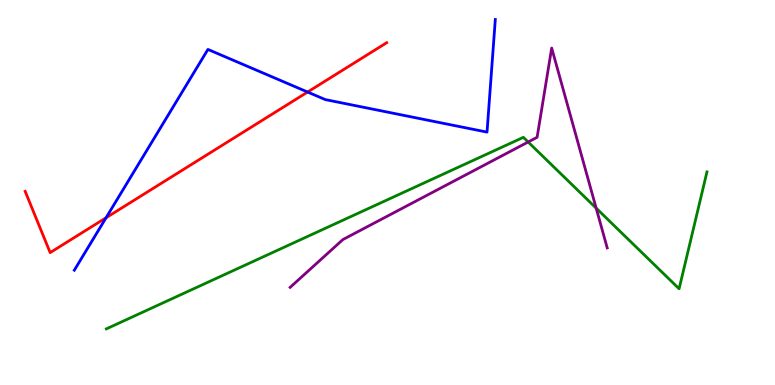[{'lines': ['blue', 'red'], 'intersections': [{'x': 1.37, 'y': 4.34}, {'x': 3.97, 'y': 7.61}]}, {'lines': ['green', 'red'], 'intersections': []}, {'lines': ['purple', 'red'], 'intersections': []}, {'lines': ['blue', 'green'], 'intersections': []}, {'lines': ['blue', 'purple'], 'intersections': []}, {'lines': ['green', 'purple'], 'intersections': [{'x': 6.81, 'y': 6.31}, {'x': 7.69, 'y': 4.59}]}]